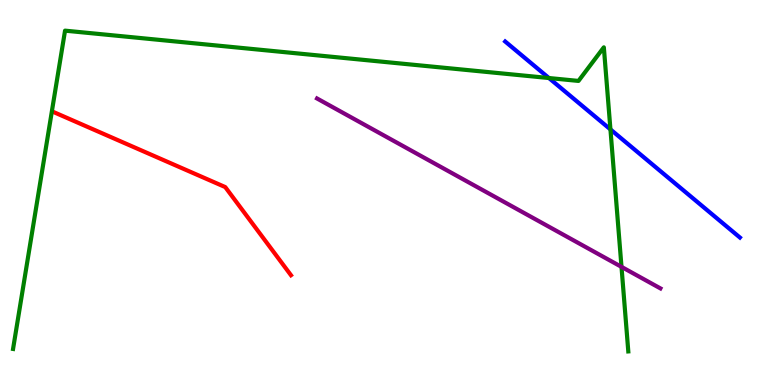[{'lines': ['blue', 'red'], 'intersections': []}, {'lines': ['green', 'red'], 'intersections': []}, {'lines': ['purple', 'red'], 'intersections': []}, {'lines': ['blue', 'green'], 'intersections': [{'x': 7.08, 'y': 7.97}, {'x': 7.88, 'y': 6.64}]}, {'lines': ['blue', 'purple'], 'intersections': []}, {'lines': ['green', 'purple'], 'intersections': [{'x': 8.02, 'y': 3.07}]}]